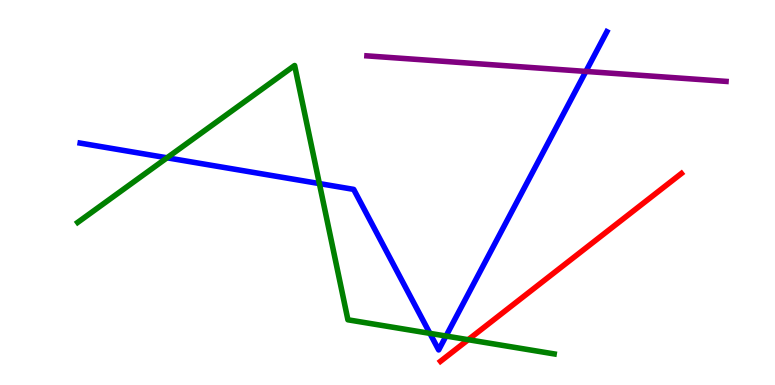[{'lines': ['blue', 'red'], 'intersections': []}, {'lines': ['green', 'red'], 'intersections': [{'x': 6.04, 'y': 1.18}]}, {'lines': ['purple', 'red'], 'intersections': []}, {'lines': ['blue', 'green'], 'intersections': [{'x': 2.16, 'y': 5.9}, {'x': 4.12, 'y': 5.23}, {'x': 5.55, 'y': 1.34}, {'x': 5.76, 'y': 1.27}]}, {'lines': ['blue', 'purple'], 'intersections': [{'x': 7.56, 'y': 8.14}]}, {'lines': ['green', 'purple'], 'intersections': []}]